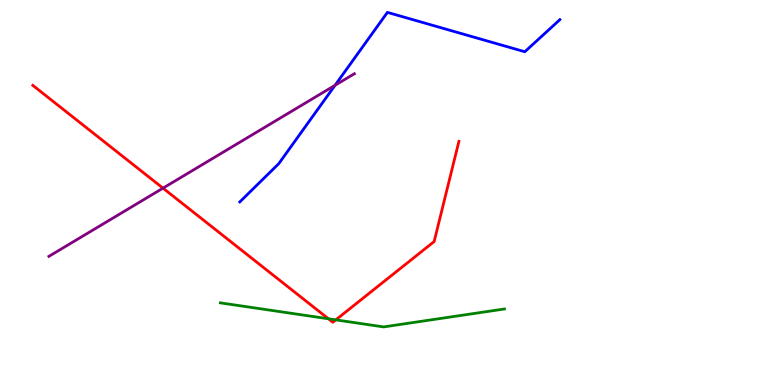[{'lines': ['blue', 'red'], 'intersections': []}, {'lines': ['green', 'red'], 'intersections': [{'x': 4.24, 'y': 1.72}, {'x': 4.33, 'y': 1.69}]}, {'lines': ['purple', 'red'], 'intersections': [{'x': 2.1, 'y': 5.11}]}, {'lines': ['blue', 'green'], 'intersections': []}, {'lines': ['blue', 'purple'], 'intersections': [{'x': 4.32, 'y': 7.78}]}, {'lines': ['green', 'purple'], 'intersections': []}]